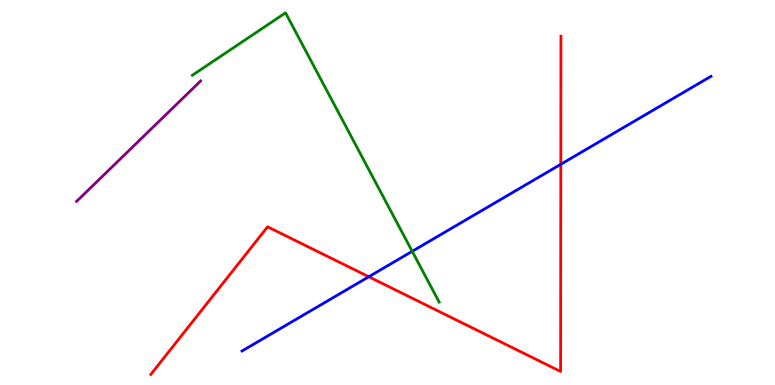[{'lines': ['blue', 'red'], 'intersections': [{'x': 4.76, 'y': 2.81}, {'x': 7.24, 'y': 5.73}]}, {'lines': ['green', 'red'], 'intersections': []}, {'lines': ['purple', 'red'], 'intersections': []}, {'lines': ['blue', 'green'], 'intersections': [{'x': 5.32, 'y': 3.47}]}, {'lines': ['blue', 'purple'], 'intersections': []}, {'lines': ['green', 'purple'], 'intersections': []}]